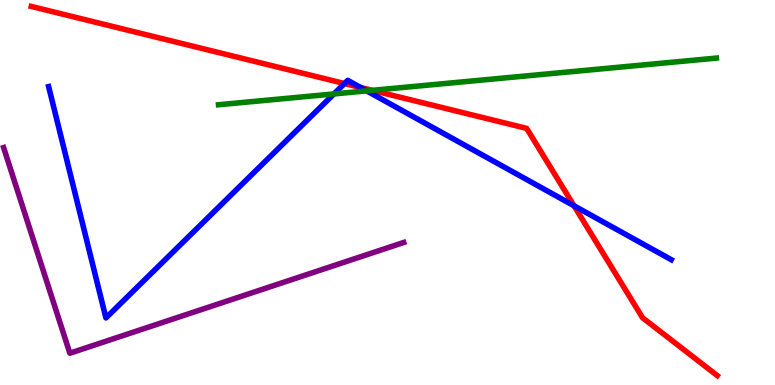[{'lines': ['blue', 'red'], 'intersections': [{'x': 4.45, 'y': 7.83}, {'x': 4.65, 'y': 7.73}, {'x': 7.41, 'y': 4.66}]}, {'lines': ['green', 'red'], 'intersections': [{'x': 4.8, 'y': 7.65}]}, {'lines': ['purple', 'red'], 'intersections': []}, {'lines': ['blue', 'green'], 'intersections': [{'x': 4.31, 'y': 7.56}, {'x': 4.73, 'y': 7.64}]}, {'lines': ['blue', 'purple'], 'intersections': []}, {'lines': ['green', 'purple'], 'intersections': []}]